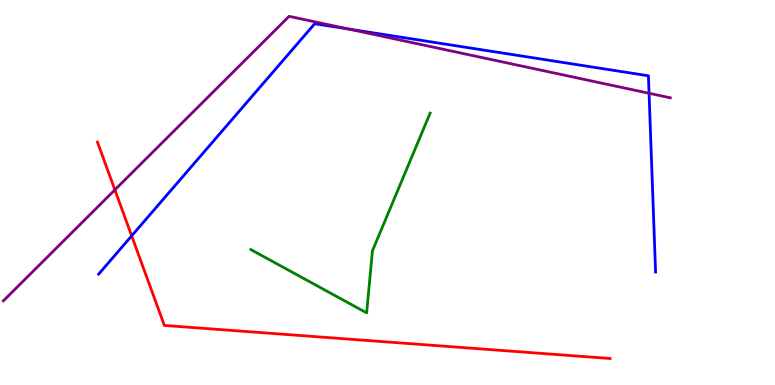[{'lines': ['blue', 'red'], 'intersections': [{'x': 1.7, 'y': 3.87}]}, {'lines': ['green', 'red'], 'intersections': []}, {'lines': ['purple', 'red'], 'intersections': [{'x': 1.48, 'y': 5.07}]}, {'lines': ['blue', 'green'], 'intersections': []}, {'lines': ['blue', 'purple'], 'intersections': [{'x': 4.49, 'y': 9.25}, {'x': 8.37, 'y': 7.58}]}, {'lines': ['green', 'purple'], 'intersections': []}]